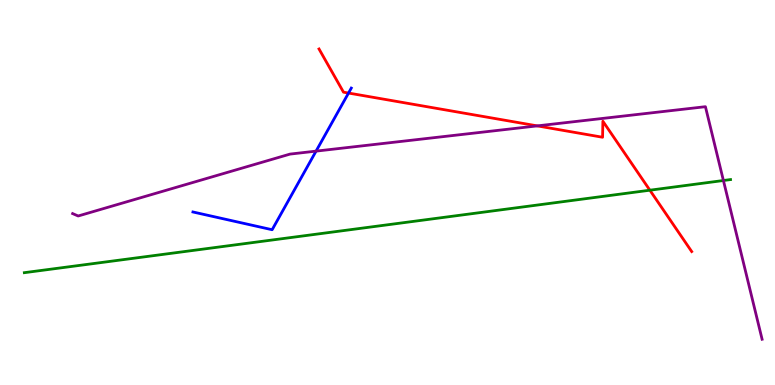[{'lines': ['blue', 'red'], 'intersections': [{'x': 4.5, 'y': 7.58}]}, {'lines': ['green', 'red'], 'intersections': [{'x': 8.39, 'y': 5.06}]}, {'lines': ['purple', 'red'], 'intersections': [{'x': 6.93, 'y': 6.73}]}, {'lines': ['blue', 'green'], 'intersections': []}, {'lines': ['blue', 'purple'], 'intersections': [{'x': 4.08, 'y': 6.07}]}, {'lines': ['green', 'purple'], 'intersections': [{'x': 9.33, 'y': 5.31}]}]